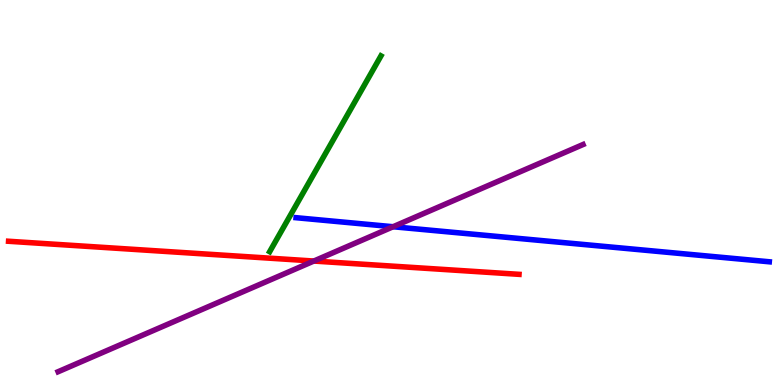[{'lines': ['blue', 'red'], 'intersections': []}, {'lines': ['green', 'red'], 'intersections': []}, {'lines': ['purple', 'red'], 'intersections': [{'x': 4.05, 'y': 3.22}]}, {'lines': ['blue', 'green'], 'intersections': []}, {'lines': ['blue', 'purple'], 'intersections': [{'x': 5.07, 'y': 4.11}]}, {'lines': ['green', 'purple'], 'intersections': []}]